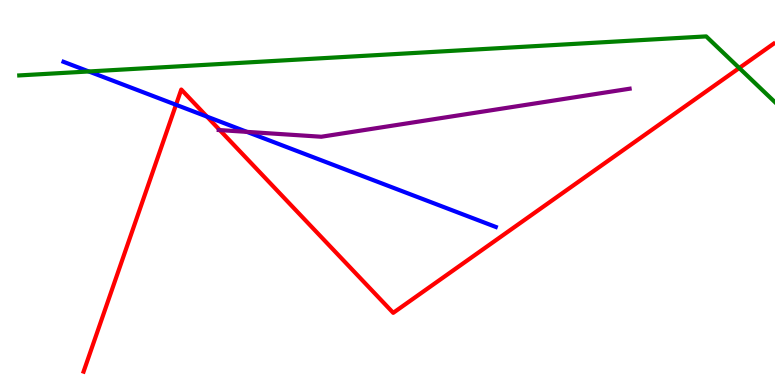[{'lines': ['blue', 'red'], 'intersections': [{'x': 2.27, 'y': 7.28}, {'x': 2.67, 'y': 6.97}]}, {'lines': ['green', 'red'], 'intersections': [{'x': 9.54, 'y': 8.23}]}, {'lines': ['purple', 'red'], 'intersections': [{'x': 2.84, 'y': 6.62}]}, {'lines': ['blue', 'green'], 'intersections': [{'x': 1.15, 'y': 8.14}]}, {'lines': ['blue', 'purple'], 'intersections': [{'x': 3.19, 'y': 6.57}]}, {'lines': ['green', 'purple'], 'intersections': []}]